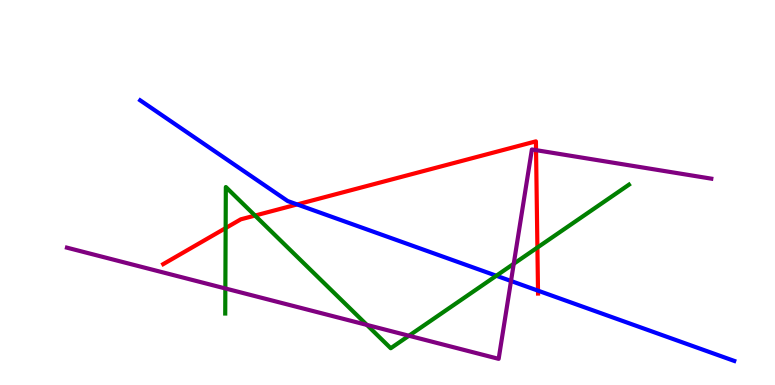[{'lines': ['blue', 'red'], 'intersections': [{'x': 3.83, 'y': 4.69}, {'x': 6.94, 'y': 2.45}]}, {'lines': ['green', 'red'], 'intersections': [{'x': 2.91, 'y': 4.08}, {'x': 3.29, 'y': 4.4}, {'x': 6.93, 'y': 3.57}]}, {'lines': ['purple', 'red'], 'intersections': [{'x': 6.92, 'y': 6.1}]}, {'lines': ['blue', 'green'], 'intersections': [{'x': 6.4, 'y': 2.84}]}, {'lines': ['blue', 'purple'], 'intersections': [{'x': 6.59, 'y': 2.7}]}, {'lines': ['green', 'purple'], 'intersections': [{'x': 2.91, 'y': 2.51}, {'x': 4.73, 'y': 1.56}, {'x': 5.28, 'y': 1.28}, {'x': 6.63, 'y': 3.15}]}]